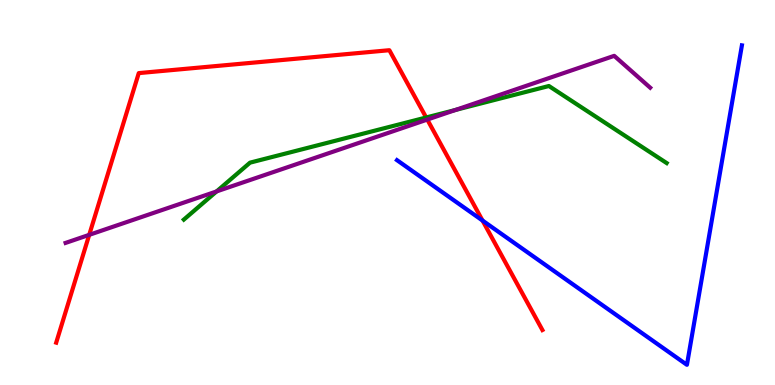[{'lines': ['blue', 'red'], 'intersections': [{'x': 6.23, 'y': 4.27}]}, {'lines': ['green', 'red'], 'intersections': [{'x': 5.5, 'y': 6.95}]}, {'lines': ['purple', 'red'], 'intersections': [{'x': 1.15, 'y': 3.9}, {'x': 5.51, 'y': 6.89}]}, {'lines': ['blue', 'green'], 'intersections': []}, {'lines': ['blue', 'purple'], 'intersections': []}, {'lines': ['green', 'purple'], 'intersections': [{'x': 2.79, 'y': 5.03}, {'x': 5.88, 'y': 7.14}]}]